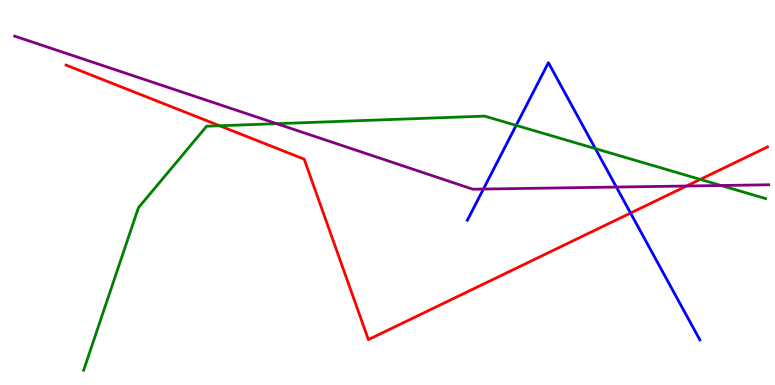[{'lines': ['blue', 'red'], 'intersections': [{'x': 8.14, 'y': 4.47}]}, {'lines': ['green', 'red'], 'intersections': [{'x': 2.83, 'y': 6.73}, {'x': 9.04, 'y': 5.34}]}, {'lines': ['purple', 'red'], 'intersections': [{'x': 8.86, 'y': 5.17}]}, {'lines': ['blue', 'green'], 'intersections': [{'x': 6.66, 'y': 6.74}, {'x': 7.68, 'y': 6.14}]}, {'lines': ['blue', 'purple'], 'intersections': [{'x': 6.24, 'y': 5.09}, {'x': 7.95, 'y': 5.14}]}, {'lines': ['green', 'purple'], 'intersections': [{'x': 3.57, 'y': 6.79}, {'x': 9.3, 'y': 5.18}]}]